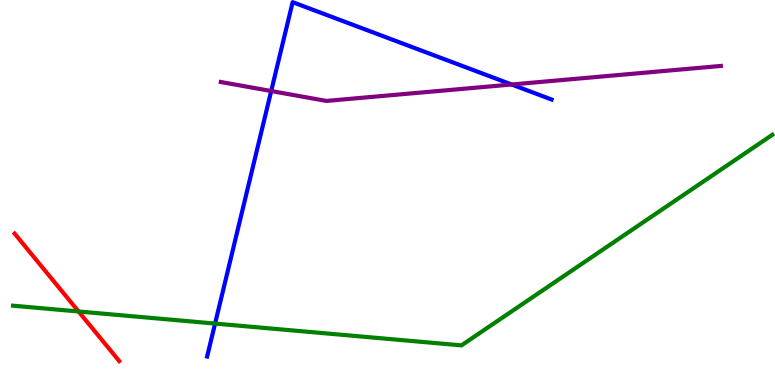[{'lines': ['blue', 'red'], 'intersections': []}, {'lines': ['green', 'red'], 'intersections': [{'x': 1.01, 'y': 1.91}]}, {'lines': ['purple', 'red'], 'intersections': []}, {'lines': ['blue', 'green'], 'intersections': [{'x': 2.78, 'y': 1.6}]}, {'lines': ['blue', 'purple'], 'intersections': [{'x': 3.5, 'y': 7.64}, {'x': 6.6, 'y': 7.81}]}, {'lines': ['green', 'purple'], 'intersections': []}]